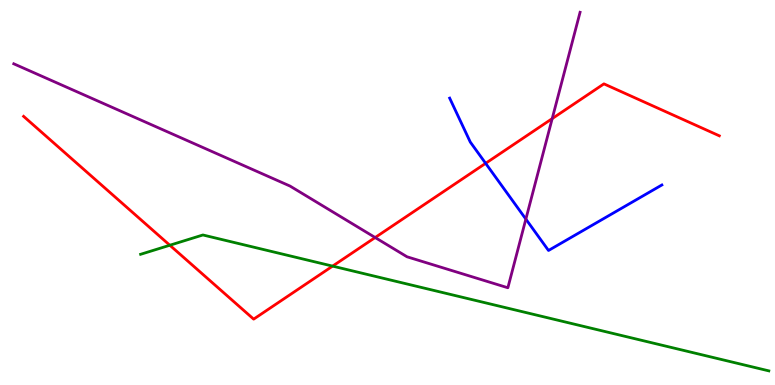[{'lines': ['blue', 'red'], 'intersections': [{'x': 6.27, 'y': 5.76}]}, {'lines': ['green', 'red'], 'intersections': [{'x': 2.19, 'y': 3.63}, {'x': 4.29, 'y': 3.09}]}, {'lines': ['purple', 'red'], 'intersections': [{'x': 4.84, 'y': 3.83}, {'x': 7.13, 'y': 6.92}]}, {'lines': ['blue', 'green'], 'intersections': []}, {'lines': ['blue', 'purple'], 'intersections': [{'x': 6.79, 'y': 4.31}]}, {'lines': ['green', 'purple'], 'intersections': []}]